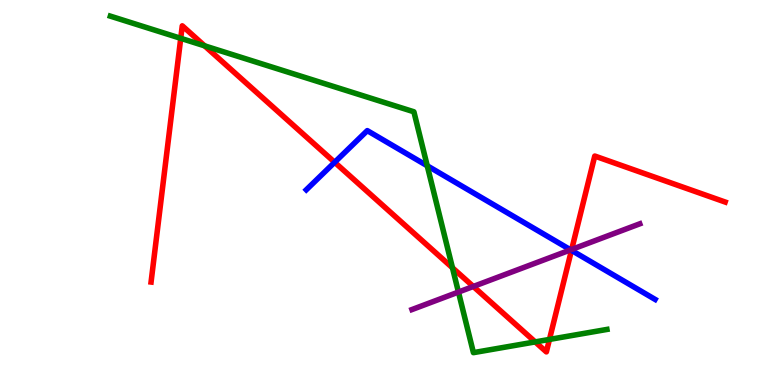[{'lines': ['blue', 'red'], 'intersections': [{'x': 4.32, 'y': 5.78}, {'x': 7.37, 'y': 3.5}]}, {'lines': ['green', 'red'], 'intersections': [{'x': 2.33, 'y': 9.0}, {'x': 2.64, 'y': 8.81}, {'x': 5.84, 'y': 3.04}, {'x': 6.91, 'y': 1.12}, {'x': 7.09, 'y': 1.18}]}, {'lines': ['purple', 'red'], 'intersections': [{'x': 6.11, 'y': 2.56}, {'x': 7.38, 'y': 3.52}]}, {'lines': ['blue', 'green'], 'intersections': [{'x': 5.51, 'y': 5.69}]}, {'lines': ['blue', 'purple'], 'intersections': [{'x': 7.36, 'y': 3.51}]}, {'lines': ['green', 'purple'], 'intersections': [{'x': 5.92, 'y': 2.41}]}]